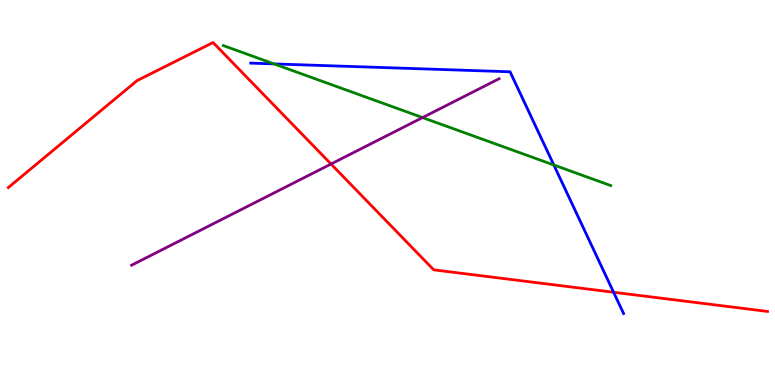[{'lines': ['blue', 'red'], 'intersections': [{'x': 7.92, 'y': 2.41}]}, {'lines': ['green', 'red'], 'intersections': []}, {'lines': ['purple', 'red'], 'intersections': [{'x': 4.27, 'y': 5.74}]}, {'lines': ['blue', 'green'], 'intersections': [{'x': 3.54, 'y': 8.34}, {'x': 7.15, 'y': 5.71}]}, {'lines': ['blue', 'purple'], 'intersections': []}, {'lines': ['green', 'purple'], 'intersections': [{'x': 5.45, 'y': 6.95}]}]